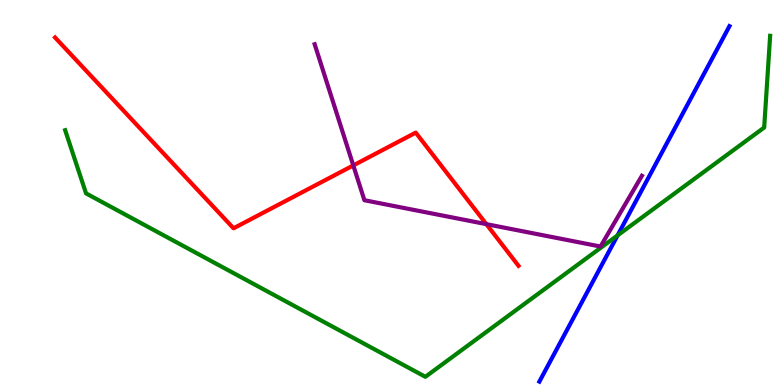[{'lines': ['blue', 'red'], 'intersections': []}, {'lines': ['green', 'red'], 'intersections': []}, {'lines': ['purple', 'red'], 'intersections': [{'x': 4.56, 'y': 5.7}, {'x': 6.28, 'y': 4.18}]}, {'lines': ['blue', 'green'], 'intersections': [{'x': 7.97, 'y': 3.89}]}, {'lines': ['blue', 'purple'], 'intersections': []}, {'lines': ['green', 'purple'], 'intersections': []}]